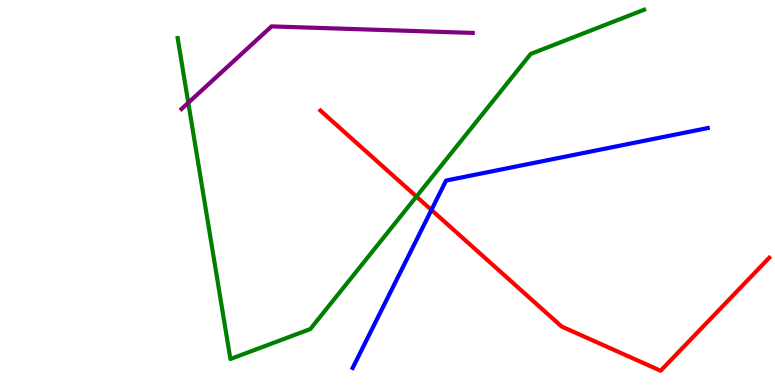[{'lines': ['blue', 'red'], 'intersections': [{'x': 5.57, 'y': 4.55}]}, {'lines': ['green', 'red'], 'intersections': [{'x': 5.37, 'y': 4.89}]}, {'lines': ['purple', 'red'], 'intersections': []}, {'lines': ['blue', 'green'], 'intersections': []}, {'lines': ['blue', 'purple'], 'intersections': []}, {'lines': ['green', 'purple'], 'intersections': [{'x': 2.43, 'y': 7.33}]}]